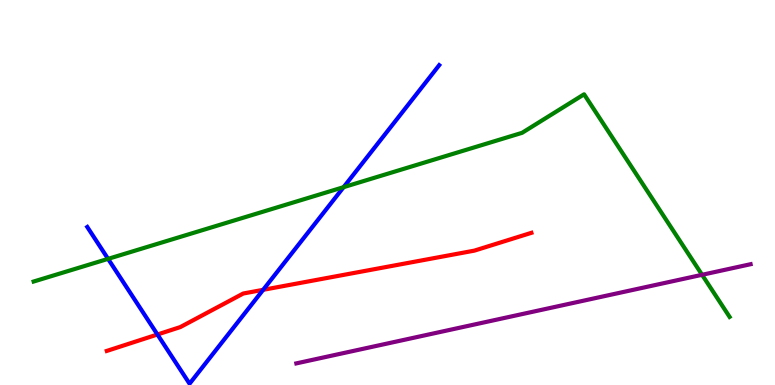[{'lines': ['blue', 'red'], 'intersections': [{'x': 2.03, 'y': 1.31}, {'x': 3.4, 'y': 2.47}]}, {'lines': ['green', 'red'], 'intersections': []}, {'lines': ['purple', 'red'], 'intersections': []}, {'lines': ['blue', 'green'], 'intersections': [{'x': 1.39, 'y': 3.28}, {'x': 4.43, 'y': 5.14}]}, {'lines': ['blue', 'purple'], 'intersections': []}, {'lines': ['green', 'purple'], 'intersections': [{'x': 9.06, 'y': 2.86}]}]